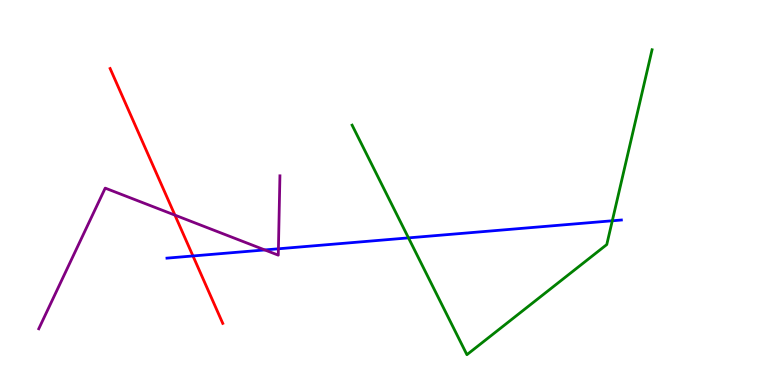[{'lines': ['blue', 'red'], 'intersections': [{'x': 2.49, 'y': 3.35}]}, {'lines': ['green', 'red'], 'intersections': []}, {'lines': ['purple', 'red'], 'intersections': [{'x': 2.26, 'y': 4.41}]}, {'lines': ['blue', 'green'], 'intersections': [{'x': 5.27, 'y': 3.82}, {'x': 7.9, 'y': 4.27}]}, {'lines': ['blue', 'purple'], 'intersections': [{'x': 3.42, 'y': 3.51}, {'x': 3.59, 'y': 3.54}]}, {'lines': ['green', 'purple'], 'intersections': []}]